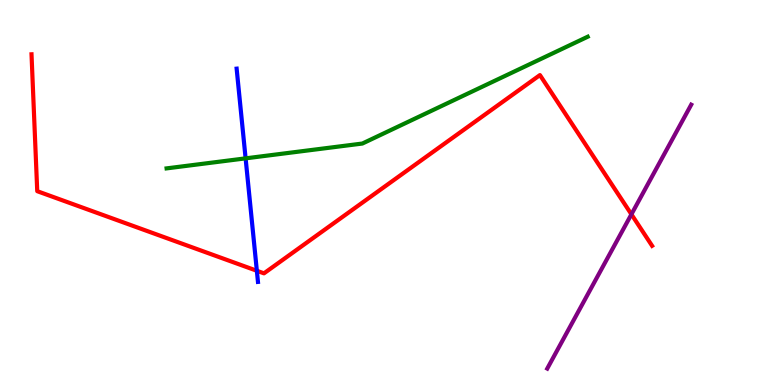[{'lines': ['blue', 'red'], 'intersections': [{'x': 3.31, 'y': 2.97}]}, {'lines': ['green', 'red'], 'intersections': []}, {'lines': ['purple', 'red'], 'intersections': [{'x': 8.15, 'y': 4.43}]}, {'lines': ['blue', 'green'], 'intersections': [{'x': 3.17, 'y': 5.89}]}, {'lines': ['blue', 'purple'], 'intersections': []}, {'lines': ['green', 'purple'], 'intersections': []}]